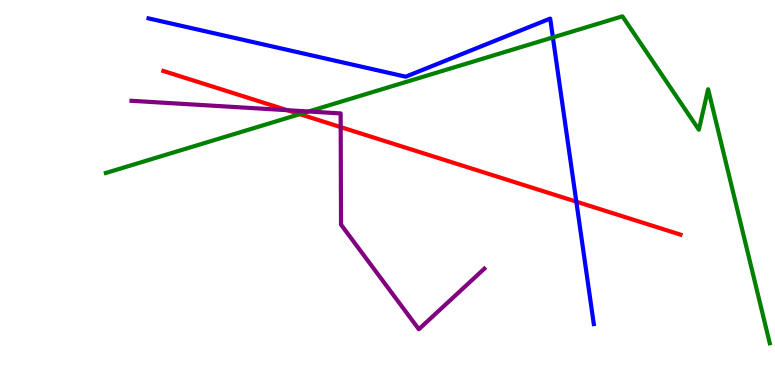[{'lines': ['blue', 'red'], 'intersections': [{'x': 7.44, 'y': 4.76}]}, {'lines': ['green', 'red'], 'intersections': [{'x': 3.87, 'y': 7.03}]}, {'lines': ['purple', 'red'], 'intersections': [{'x': 3.71, 'y': 7.14}, {'x': 4.4, 'y': 6.7}]}, {'lines': ['blue', 'green'], 'intersections': [{'x': 7.13, 'y': 9.03}]}, {'lines': ['blue', 'purple'], 'intersections': []}, {'lines': ['green', 'purple'], 'intersections': [{'x': 3.98, 'y': 7.1}]}]